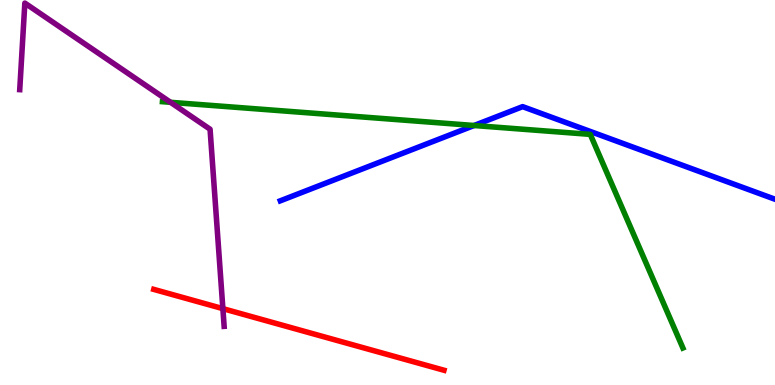[{'lines': ['blue', 'red'], 'intersections': []}, {'lines': ['green', 'red'], 'intersections': []}, {'lines': ['purple', 'red'], 'intersections': [{'x': 2.88, 'y': 1.98}]}, {'lines': ['blue', 'green'], 'intersections': [{'x': 6.12, 'y': 6.74}]}, {'lines': ['blue', 'purple'], 'intersections': []}, {'lines': ['green', 'purple'], 'intersections': [{'x': 2.2, 'y': 7.34}]}]